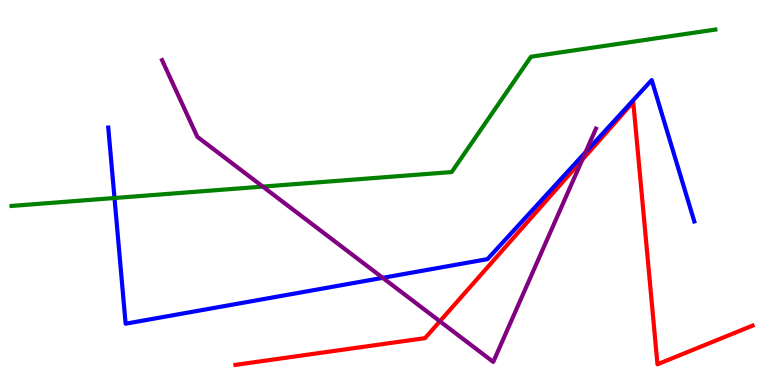[{'lines': ['blue', 'red'], 'intersections': []}, {'lines': ['green', 'red'], 'intersections': []}, {'lines': ['purple', 'red'], 'intersections': [{'x': 5.68, 'y': 1.65}, {'x': 7.51, 'y': 5.85}]}, {'lines': ['blue', 'green'], 'intersections': [{'x': 1.48, 'y': 4.86}]}, {'lines': ['blue', 'purple'], 'intersections': [{'x': 4.94, 'y': 2.78}, {'x': 7.56, 'y': 6.05}]}, {'lines': ['green', 'purple'], 'intersections': [{'x': 3.39, 'y': 5.15}]}]